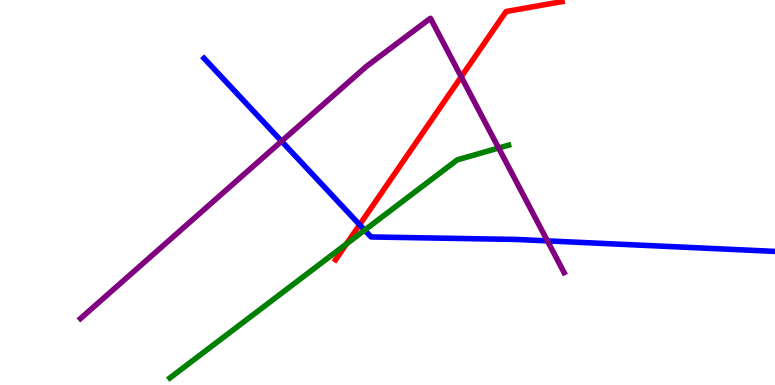[{'lines': ['blue', 'red'], 'intersections': [{'x': 4.64, 'y': 4.16}]}, {'lines': ['green', 'red'], 'intersections': [{'x': 4.47, 'y': 3.66}]}, {'lines': ['purple', 'red'], 'intersections': [{'x': 5.95, 'y': 8.0}]}, {'lines': ['blue', 'green'], 'intersections': [{'x': 4.71, 'y': 4.02}]}, {'lines': ['blue', 'purple'], 'intersections': [{'x': 3.63, 'y': 6.33}, {'x': 7.06, 'y': 3.74}]}, {'lines': ['green', 'purple'], 'intersections': [{'x': 6.43, 'y': 6.16}]}]